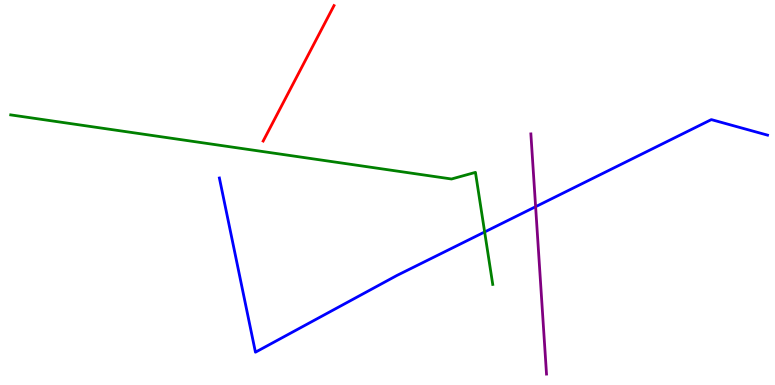[{'lines': ['blue', 'red'], 'intersections': []}, {'lines': ['green', 'red'], 'intersections': []}, {'lines': ['purple', 'red'], 'intersections': []}, {'lines': ['blue', 'green'], 'intersections': [{'x': 6.25, 'y': 3.97}]}, {'lines': ['blue', 'purple'], 'intersections': [{'x': 6.91, 'y': 4.63}]}, {'lines': ['green', 'purple'], 'intersections': []}]